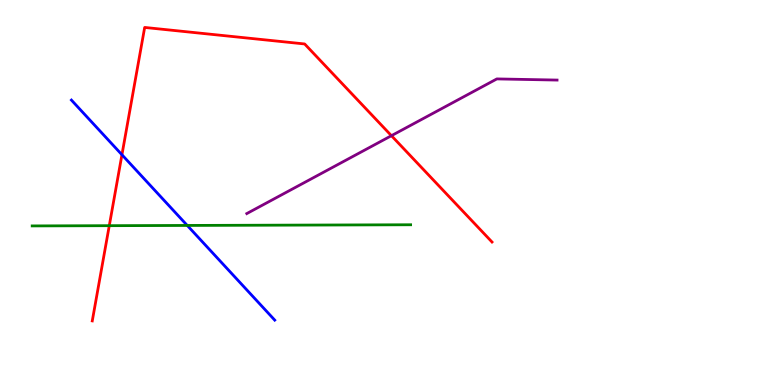[{'lines': ['blue', 'red'], 'intersections': [{'x': 1.57, 'y': 5.98}]}, {'lines': ['green', 'red'], 'intersections': [{'x': 1.41, 'y': 4.14}]}, {'lines': ['purple', 'red'], 'intersections': [{'x': 5.05, 'y': 6.48}]}, {'lines': ['blue', 'green'], 'intersections': [{'x': 2.42, 'y': 4.14}]}, {'lines': ['blue', 'purple'], 'intersections': []}, {'lines': ['green', 'purple'], 'intersections': []}]